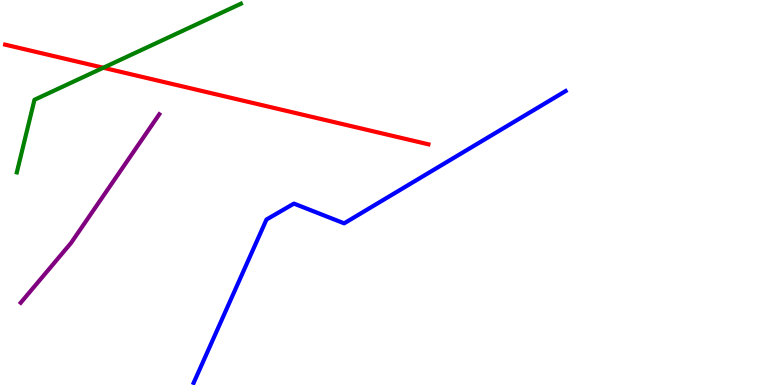[{'lines': ['blue', 'red'], 'intersections': []}, {'lines': ['green', 'red'], 'intersections': [{'x': 1.33, 'y': 8.24}]}, {'lines': ['purple', 'red'], 'intersections': []}, {'lines': ['blue', 'green'], 'intersections': []}, {'lines': ['blue', 'purple'], 'intersections': []}, {'lines': ['green', 'purple'], 'intersections': []}]